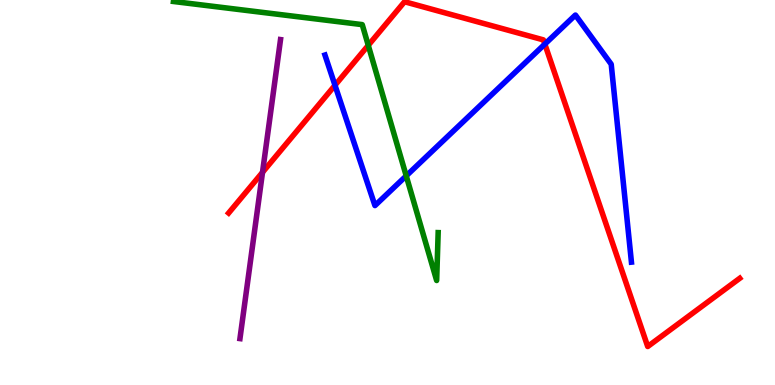[{'lines': ['blue', 'red'], 'intersections': [{'x': 4.32, 'y': 7.78}, {'x': 7.03, 'y': 8.85}]}, {'lines': ['green', 'red'], 'intersections': [{'x': 4.75, 'y': 8.82}]}, {'lines': ['purple', 'red'], 'intersections': [{'x': 3.39, 'y': 5.52}]}, {'lines': ['blue', 'green'], 'intersections': [{'x': 5.24, 'y': 5.43}]}, {'lines': ['blue', 'purple'], 'intersections': []}, {'lines': ['green', 'purple'], 'intersections': []}]